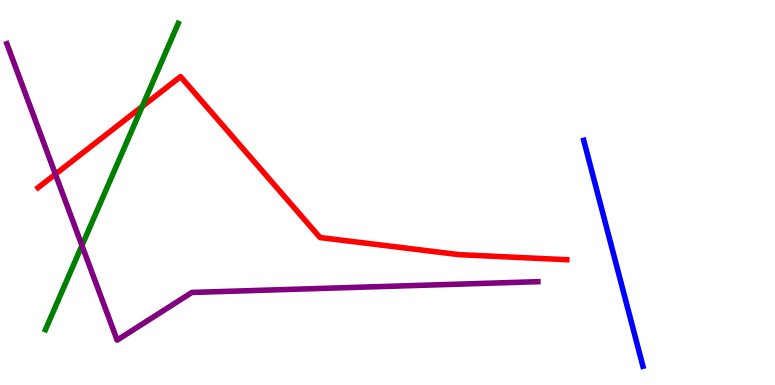[{'lines': ['blue', 'red'], 'intersections': []}, {'lines': ['green', 'red'], 'intersections': [{'x': 1.83, 'y': 7.23}]}, {'lines': ['purple', 'red'], 'intersections': [{'x': 0.715, 'y': 5.48}]}, {'lines': ['blue', 'green'], 'intersections': []}, {'lines': ['blue', 'purple'], 'intersections': []}, {'lines': ['green', 'purple'], 'intersections': [{'x': 1.06, 'y': 3.62}]}]